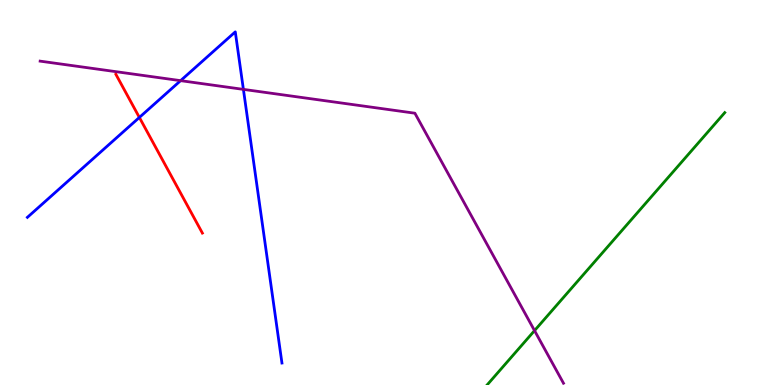[{'lines': ['blue', 'red'], 'intersections': [{'x': 1.8, 'y': 6.95}]}, {'lines': ['green', 'red'], 'intersections': []}, {'lines': ['purple', 'red'], 'intersections': []}, {'lines': ['blue', 'green'], 'intersections': []}, {'lines': ['blue', 'purple'], 'intersections': [{'x': 2.33, 'y': 7.91}, {'x': 3.14, 'y': 7.68}]}, {'lines': ['green', 'purple'], 'intersections': [{'x': 6.9, 'y': 1.41}]}]